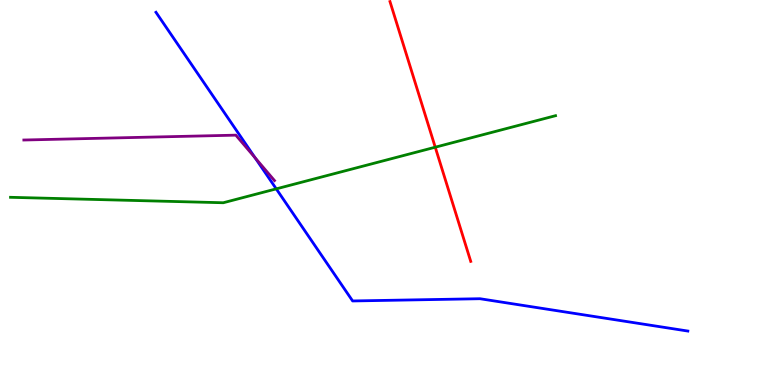[{'lines': ['blue', 'red'], 'intersections': []}, {'lines': ['green', 'red'], 'intersections': [{'x': 5.62, 'y': 6.18}]}, {'lines': ['purple', 'red'], 'intersections': []}, {'lines': ['blue', 'green'], 'intersections': [{'x': 3.56, 'y': 5.09}]}, {'lines': ['blue', 'purple'], 'intersections': [{'x': 3.29, 'y': 5.9}]}, {'lines': ['green', 'purple'], 'intersections': []}]